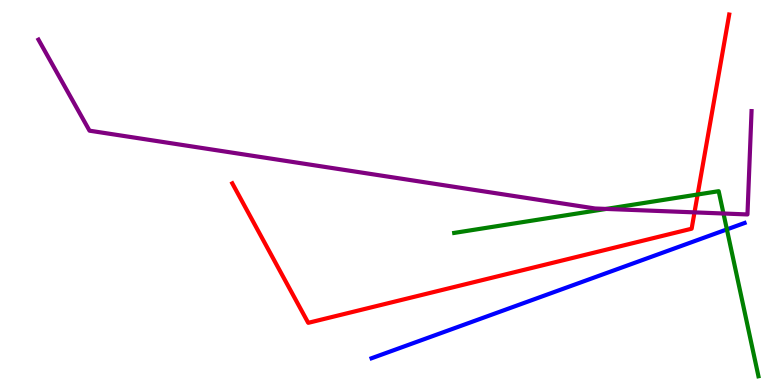[{'lines': ['blue', 'red'], 'intersections': []}, {'lines': ['green', 'red'], 'intersections': [{'x': 9.0, 'y': 4.95}]}, {'lines': ['purple', 'red'], 'intersections': [{'x': 8.96, 'y': 4.48}]}, {'lines': ['blue', 'green'], 'intersections': [{'x': 9.38, 'y': 4.04}]}, {'lines': ['blue', 'purple'], 'intersections': []}, {'lines': ['green', 'purple'], 'intersections': [{'x': 7.82, 'y': 4.57}, {'x': 9.34, 'y': 4.45}]}]